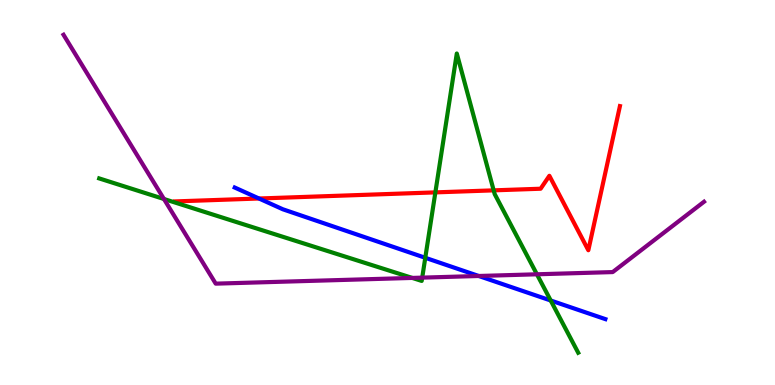[{'lines': ['blue', 'red'], 'intersections': [{'x': 3.34, 'y': 4.84}]}, {'lines': ['green', 'red'], 'intersections': [{'x': 5.62, 'y': 5.0}, {'x': 6.37, 'y': 5.06}]}, {'lines': ['purple', 'red'], 'intersections': []}, {'lines': ['blue', 'green'], 'intersections': [{'x': 5.49, 'y': 3.3}, {'x': 7.11, 'y': 2.19}]}, {'lines': ['blue', 'purple'], 'intersections': [{'x': 6.18, 'y': 2.83}]}, {'lines': ['green', 'purple'], 'intersections': [{'x': 2.12, 'y': 4.83}, {'x': 5.32, 'y': 2.78}, {'x': 5.45, 'y': 2.79}, {'x': 6.93, 'y': 2.88}]}]